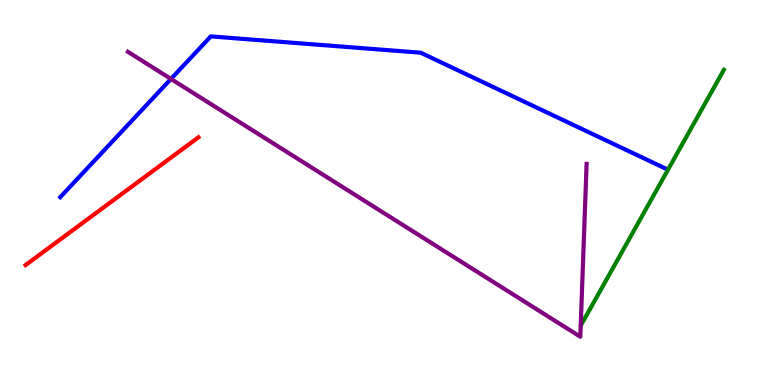[{'lines': ['blue', 'red'], 'intersections': []}, {'lines': ['green', 'red'], 'intersections': []}, {'lines': ['purple', 'red'], 'intersections': []}, {'lines': ['blue', 'green'], 'intersections': []}, {'lines': ['blue', 'purple'], 'intersections': [{'x': 2.21, 'y': 7.95}]}, {'lines': ['green', 'purple'], 'intersections': []}]